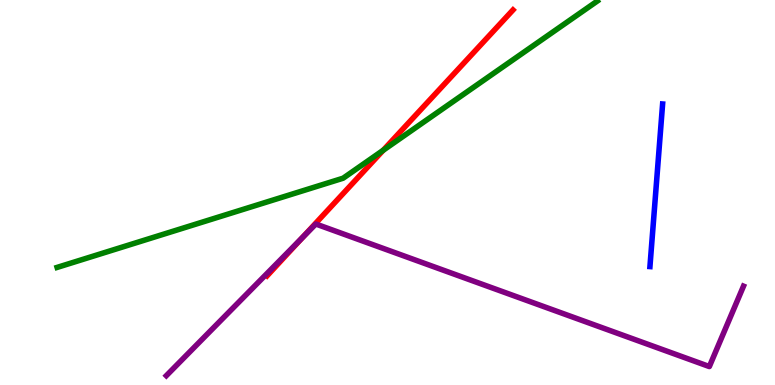[{'lines': ['blue', 'red'], 'intersections': []}, {'lines': ['green', 'red'], 'intersections': [{'x': 4.94, 'y': 6.1}]}, {'lines': ['purple', 'red'], 'intersections': [{'x': 3.9, 'y': 3.83}]}, {'lines': ['blue', 'green'], 'intersections': []}, {'lines': ['blue', 'purple'], 'intersections': []}, {'lines': ['green', 'purple'], 'intersections': []}]